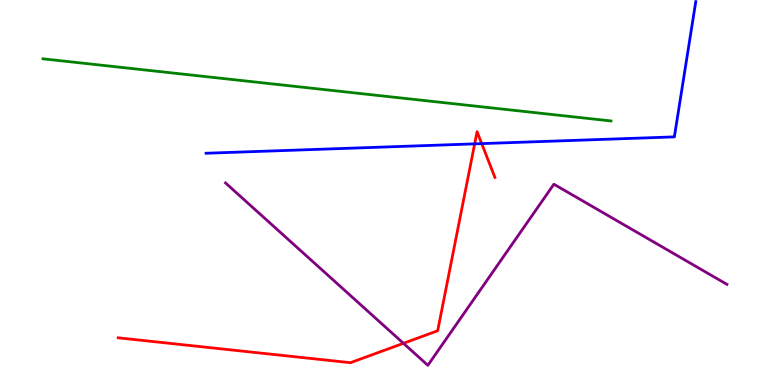[{'lines': ['blue', 'red'], 'intersections': [{'x': 6.12, 'y': 6.26}, {'x': 6.22, 'y': 6.27}]}, {'lines': ['green', 'red'], 'intersections': []}, {'lines': ['purple', 'red'], 'intersections': [{'x': 5.21, 'y': 1.08}]}, {'lines': ['blue', 'green'], 'intersections': []}, {'lines': ['blue', 'purple'], 'intersections': []}, {'lines': ['green', 'purple'], 'intersections': []}]